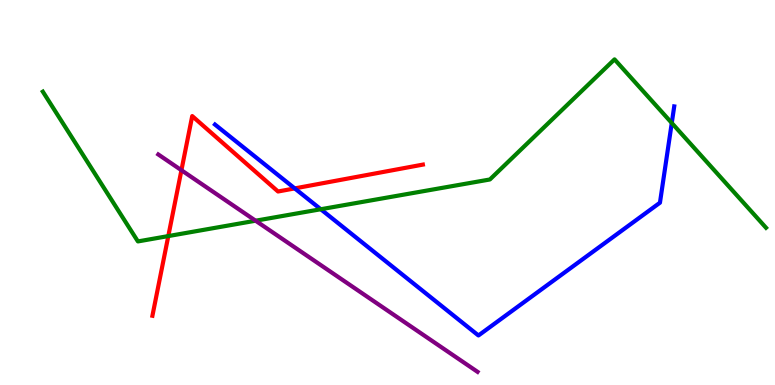[{'lines': ['blue', 'red'], 'intersections': [{'x': 3.8, 'y': 5.11}]}, {'lines': ['green', 'red'], 'intersections': [{'x': 2.17, 'y': 3.87}]}, {'lines': ['purple', 'red'], 'intersections': [{'x': 2.34, 'y': 5.58}]}, {'lines': ['blue', 'green'], 'intersections': [{'x': 4.14, 'y': 4.57}, {'x': 8.67, 'y': 6.81}]}, {'lines': ['blue', 'purple'], 'intersections': []}, {'lines': ['green', 'purple'], 'intersections': [{'x': 3.3, 'y': 4.27}]}]